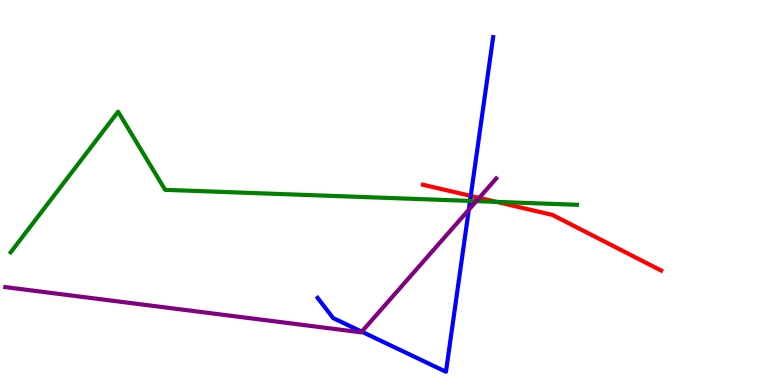[{'lines': ['blue', 'red'], 'intersections': [{'x': 6.07, 'y': 4.91}]}, {'lines': ['green', 'red'], 'intersections': [{'x': 6.41, 'y': 4.76}]}, {'lines': ['purple', 'red'], 'intersections': [{'x': 6.18, 'y': 4.86}]}, {'lines': ['blue', 'green'], 'intersections': [{'x': 6.07, 'y': 4.78}]}, {'lines': ['blue', 'purple'], 'intersections': [{'x': 4.67, 'y': 1.38}, {'x': 6.05, 'y': 4.55}]}, {'lines': ['green', 'purple'], 'intersections': [{'x': 6.15, 'y': 4.78}]}]